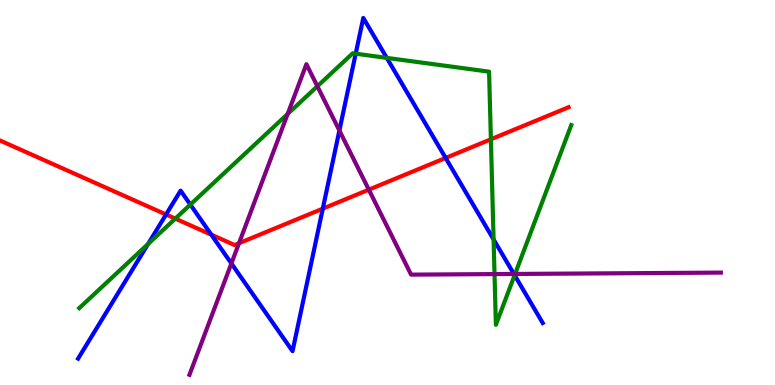[{'lines': ['blue', 'red'], 'intersections': [{'x': 2.14, 'y': 4.43}, {'x': 2.73, 'y': 3.9}, {'x': 4.17, 'y': 4.58}, {'x': 5.75, 'y': 5.9}]}, {'lines': ['green', 'red'], 'intersections': [{'x': 2.26, 'y': 4.32}, {'x': 6.33, 'y': 6.38}]}, {'lines': ['purple', 'red'], 'intersections': [{'x': 3.08, 'y': 3.68}, {'x': 4.76, 'y': 5.07}]}, {'lines': ['blue', 'green'], 'intersections': [{'x': 1.91, 'y': 3.66}, {'x': 2.46, 'y': 4.69}, {'x': 4.59, 'y': 8.61}, {'x': 4.99, 'y': 8.5}, {'x': 6.37, 'y': 3.78}, {'x': 6.64, 'y': 2.85}]}, {'lines': ['blue', 'purple'], 'intersections': [{'x': 2.99, 'y': 3.16}, {'x': 4.38, 'y': 6.61}, {'x': 6.63, 'y': 2.88}]}, {'lines': ['green', 'purple'], 'intersections': [{'x': 3.71, 'y': 7.04}, {'x': 4.1, 'y': 7.76}, {'x': 6.38, 'y': 2.88}, {'x': 6.65, 'y': 2.88}]}]